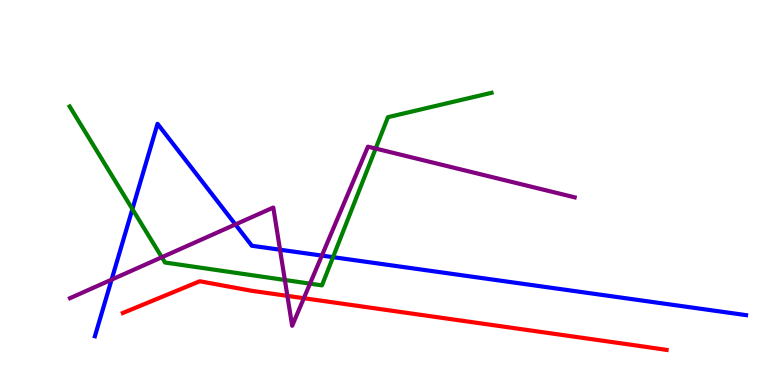[{'lines': ['blue', 'red'], 'intersections': []}, {'lines': ['green', 'red'], 'intersections': []}, {'lines': ['purple', 'red'], 'intersections': [{'x': 3.71, 'y': 2.32}, {'x': 3.92, 'y': 2.25}]}, {'lines': ['blue', 'green'], 'intersections': [{'x': 1.71, 'y': 4.57}, {'x': 4.3, 'y': 3.32}]}, {'lines': ['blue', 'purple'], 'intersections': [{'x': 1.44, 'y': 2.74}, {'x': 3.04, 'y': 4.17}, {'x': 3.61, 'y': 3.51}, {'x': 4.15, 'y': 3.36}]}, {'lines': ['green', 'purple'], 'intersections': [{'x': 2.09, 'y': 3.32}, {'x': 3.68, 'y': 2.73}, {'x': 4.0, 'y': 2.63}, {'x': 4.85, 'y': 6.14}]}]